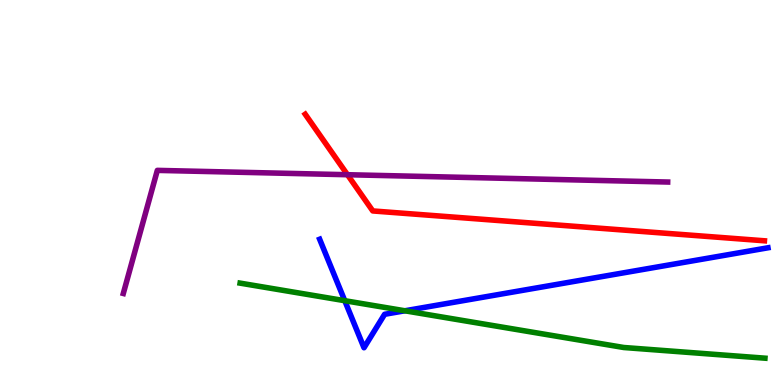[{'lines': ['blue', 'red'], 'intersections': []}, {'lines': ['green', 'red'], 'intersections': []}, {'lines': ['purple', 'red'], 'intersections': [{'x': 4.48, 'y': 5.46}]}, {'lines': ['blue', 'green'], 'intersections': [{'x': 4.45, 'y': 2.19}, {'x': 5.22, 'y': 1.93}]}, {'lines': ['blue', 'purple'], 'intersections': []}, {'lines': ['green', 'purple'], 'intersections': []}]